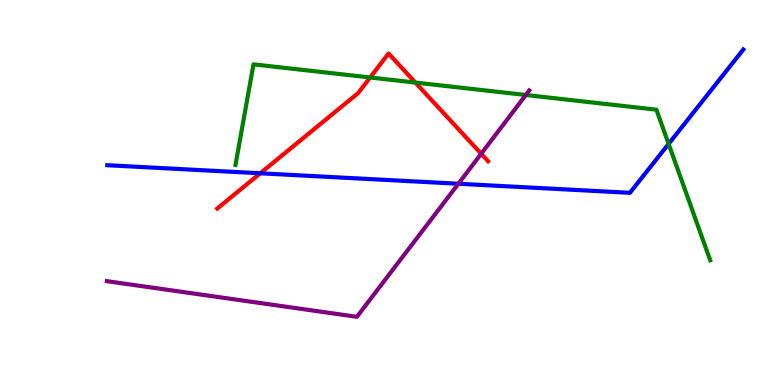[{'lines': ['blue', 'red'], 'intersections': [{'x': 3.36, 'y': 5.5}]}, {'lines': ['green', 'red'], 'intersections': [{'x': 4.78, 'y': 7.99}, {'x': 5.36, 'y': 7.86}]}, {'lines': ['purple', 'red'], 'intersections': [{'x': 6.21, 'y': 6.01}]}, {'lines': ['blue', 'green'], 'intersections': [{'x': 8.63, 'y': 6.26}]}, {'lines': ['blue', 'purple'], 'intersections': [{'x': 5.91, 'y': 5.23}]}, {'lines': ['green', 'purple'], 'intersections': [{'x': 6.78, 'y': 7.53}]}]